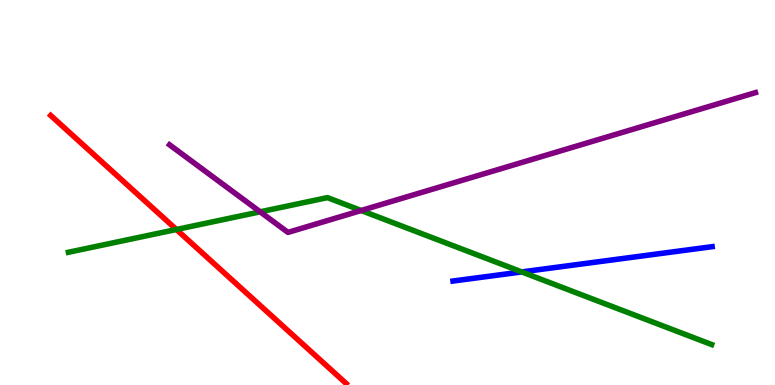[{'lines': ['blue', 'red'], 'intersections': []}, {'lines': ['green', 'red'], 'intersections': [{'x': 2.28, 'y': 4.04}]}, {'lines': ['purple', 'red'], 'intersections': []}, {'lines': ['blue', 'green'], 'intersections': [{'x': 6.73, 'y': 2.94}]}, {'lines': ['blue', 'purple'], 'intersections': []}, {'lines': ['green', 'purple'], 'intersections': [{'x': 3.36, 'y': 4.5}, {'x': 4.66, 'y': 4.53}]}]